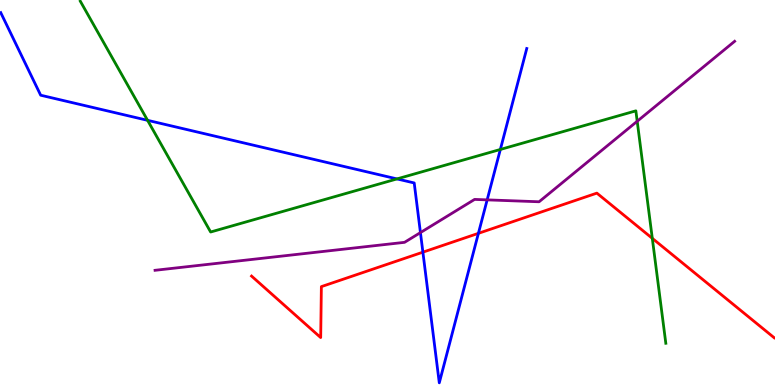[{'lines': ['blue', 'red'], 'intersections': [{'x': 5.46, 'y': 3.45}, {'x': 6.17, 'y': 3.94}]}, {'lines': ['green', 'red'], 'intersections': [{'x': 8.42, 'y': 3.81}]}, {'lines': ['purple', 'red'], 'intersections': []}, {'lines': ['blue', 'green'], 'intersections': [{'x': 1.9, 'y': 6.87}, {'x': 5.12, 'y': 5.35}, {'x': 6.46, 'y': 6.12}]}, {'lines': ['blue', 'purple'], 'intersections': [{'x': 5.42, 'y': 3.96}, {'x': 6.29, 'y': 4.81}]}, {'lines': ['green', 'purple'], 'intersections': [{'x': 8.22, 'y': 6.85}]}]